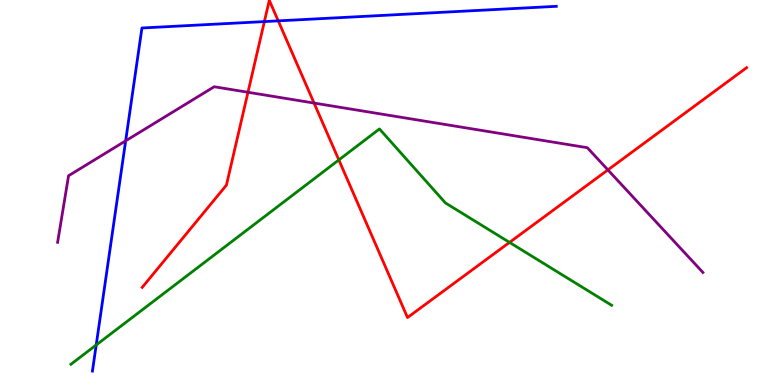[{'lines': ['blue', 'red'], 'intersections': [{'x': 3.41, 'y': 9.44}, {'x': 3.59, 'y': 9.46}]}, {'lines': ['green', 'red'], 'intersections': [{'x': 4.37, 'y': 5.85}, {'x': 6.57, 'y': 3.7}]}, {'lines': ['purple', 'red'], 'intersections': [{'x': 3.2, 'y': 7.6}, {'x': 4.05, 'y': 7.32}, {'x': 7.84, 'y': 5.59}]}, {'lines': ['blue', 'green'], 'intersections': [{'x': 1.24, 'y': 1.04}]}, {'lines': ['blue', 'purple'], 'intersections': [{'x': 1.62, 'y': 6.34}]}, {'lines': ['green', 'purple'], 'intersections': []}]